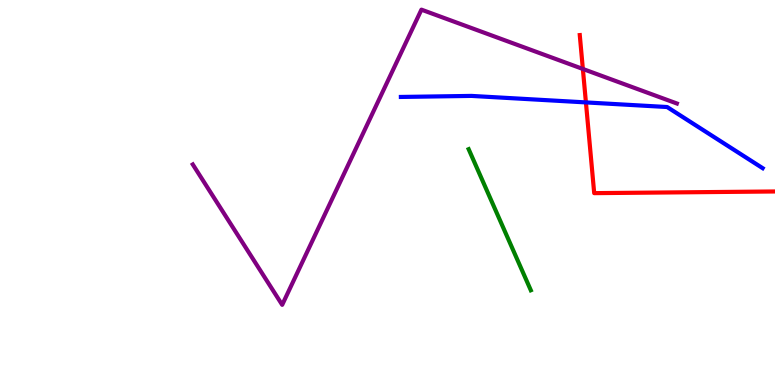[{'lines': ['blue', 'red'], 'intersections': [{'x': 7.56, 'y': 7.34}]}, {'lines': ['green', 'red'], 'intersections': []}, {'lines': ['purple', 'red'], 'intersections': [{'x': 7.52, 'y': 8.21}]}, {'lines': ['blue', 'green'], 'intersections': []}, {'lines': ['blue', 'purple'], 'intersections': []}, {'lines': ['green', 'purple'], 'intersections': []}]